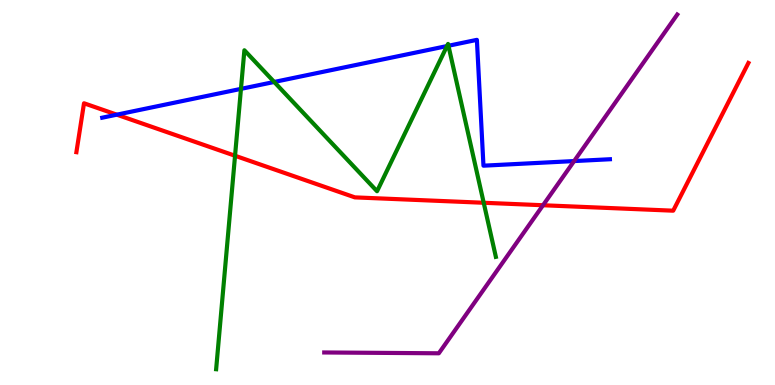[{'lines': ['blue', 'red'], 'intersections': [{'x': 1.51, 'y': 7.02}]}, {'lines': ['green', 'red'], 'intersections': [{'x': 3.03, 'y': 5.95}, {'x': 6.24, 'y': 4.73}]}, {'lines': ['purple', 'red'], 'intersections': [{'x': 7.01, 'y': 4.67}]}, {'lines': ['blue', 'green'], 'intersections': [{'x': 3.11, 'y': 7.69}, {'x': 3.54, 'y': 7.87}, {'x': 5.77, 'y': 8.8}, {'x': 5.79, 'y': 8.81}]}, {'lines': ['blue', 'purple'], 'intersections': [{'x': 7.41, 'y': 5.82}]}, {'lines': ['green', 'purple'], 'intersections': []}]